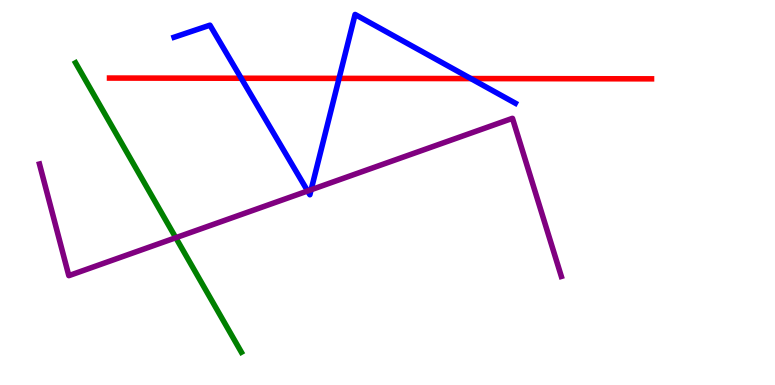[{'lines': ['blue', 'red'], 'intersections': [{'x': 3.11, 'y': 7.97}, {'x': 4.37, 'y': 7.96}, {'x': 6.08, 'y': 7.96}]}, {'lines': ['green', 'red'], 'intersections': []}, {'lines': ['purple', 'red'], 'intersections': []}, {'lines': ['blue', 'green'], 'intersections': []}, {'lines': ['blue', 'purple'], 'intersections': [{'x': 3.97, 'y': 5.04}, {'x': 4.01, 'y': 5.07}]}, {'lines': ['green', 'purple'], 'intersections': [{'x': 2.27, 'y': 3.83}]}]